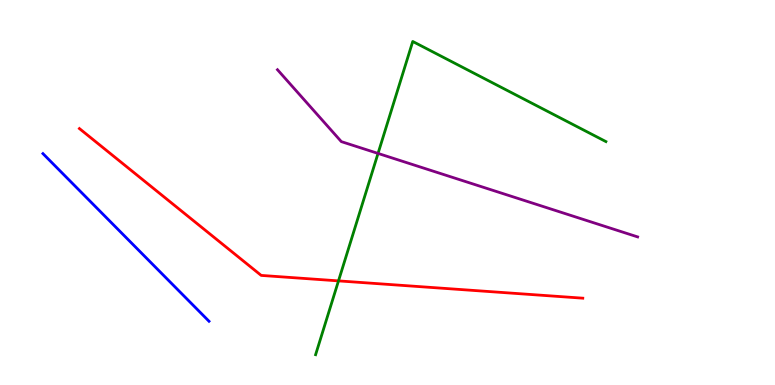[{'lines': ['blue', 'red'], 'intersections': []}, {'lines': ['green', 'red'], 'intersections': [{'x': 4.37, 'y': 2.7}]}, {'lines': ['purple', 'red'], 'intersections': []}, {'lines': ['blue', 'green'], 'intersections': []}, {'lines': ['blue', 'purple'], 'intersections': []}, {'lines': ['green', 'purple'], 'intersections': [{'x': 4.88, 'y': 6.02}]}]